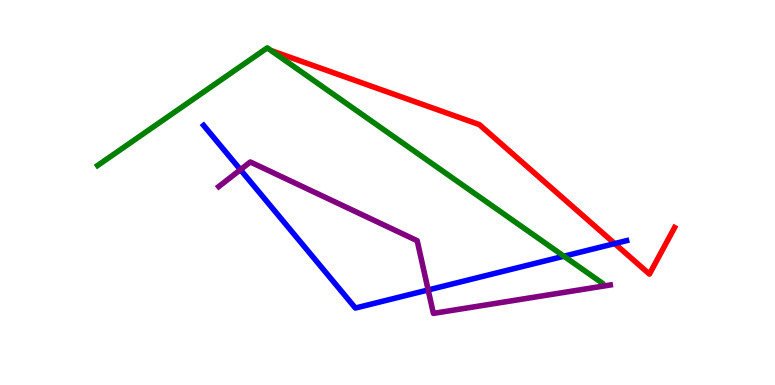[{'lines': ['blue', 'red'], 'intersections': [{'x': 7.93, 'y': 3.67}]}, {'lines': ['green', 'red'], 'intersections': []}, {'lines': ['purple', 'red'], 'intersections': []}, {'lines': ['blue', 'green'], 'intersections': [{'x': 7.28, 'y': 3.34}]}, {'lines': ['blue', 'purple'], 'intersections': [{'x': 3.1, 'y': 5.59}, {'x': 5.52, 'y': 2.47}]}, {'lines': ['green', 'purple'], 'intersections': []}]